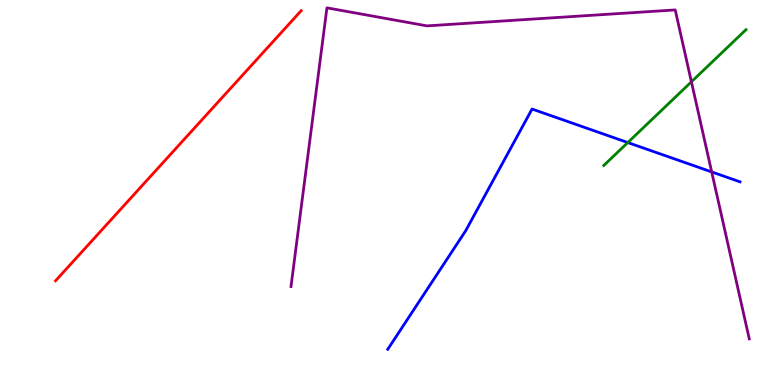[{'lines': ['blue', 'red'], 'intersections': []}, {'lines': ['green', 'red'], 'intersections': []}, {'lines': ['purple', 'red'], 'intersections': []}, {'lines': ['blue', 'green'], 'intersections': [{'x': 8.1, 'y': 6.3}]}, {'lines': ['blue', 'purple'], 'intersections': [{'x': 9.18, 'y': 5.53}]}, {'lines': ['green', 'purple'], 'intersections': [{'x': 8.92, 'y': 7.88}]}]